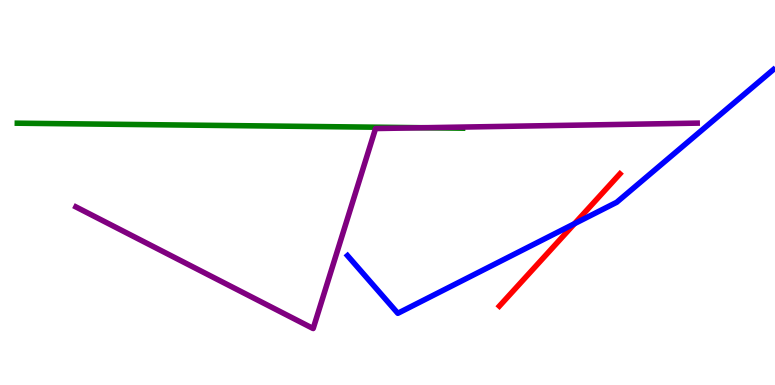[{'lines': ['blue', 'red'], 'intersections': [{'x': 7.41, 'y': 4.19}]}, {'lines': ['green', 'red'], 'intersections': []}, {'lines': ['purple', 'red'], 'intersections': []}, {'lines': ['blue', 'green'], 'intersections': []}, {'lines': ['blue', 'purple'], 'intersections': []}, {'lines': ['green', 'purple'], 'intersections': [{'x': 5.46, 'y': 6.68}]}]